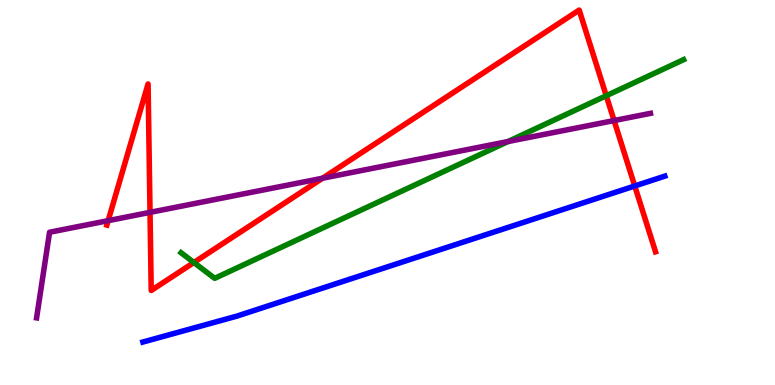[{'lines': ['blue', 'red'], 'intersections': [{'x': 8.19, 'y': 5.17}]}, {'lines': ['green', 'red'], 'intersections': [{'x': 2.5, 'y': 3.18}, {'x': 7.82, 'y': 7.51}]}, {'lines': ['purple', 'red'], 'intersections': [{'x': 1.4, 'y': 4.27}, {'x': 1.94, 'y': 4.48}, {'x': 4.16, 'y': 5.37}, {'x': 7.92, 'y': 6.87}]}, {'lines': ['blue', 'green'], 'intersections': []}, {'lines': ['blue', 'purple'], 'intersections': []}, {'lines': ['green', 'purple'], 'intersections': [{'x': 6.55, 'y': 6.32}]}]